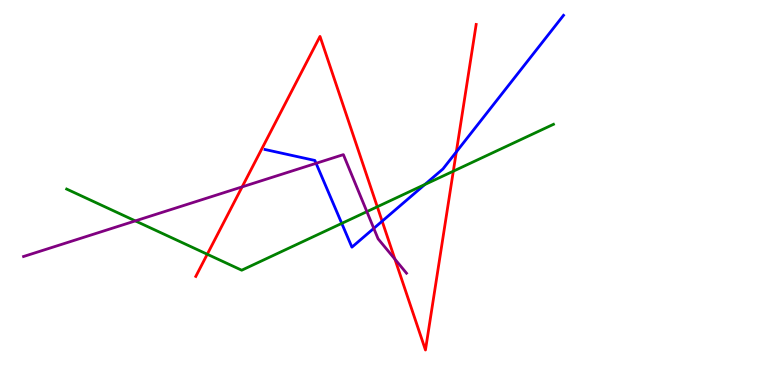[{'lines': ['blue', 'red'], 'intersections': [{'x': 4.93, 'y': 4.25}, {'x': 5.89, 'y': 6.05}]}, {'lines': ['green', 'red'], 'intersections': [{'x': 2.67, 'y': 3.4}, {'x': 4.87, 'y': 4.63}, {'x': 5.85, 'y': 5.55}]}, {'lines': ['purple', 'red'], 'intersections': [{'x': 3.12, 'y': 5.15}, {'x': 5.1, 'y': 3.27}]}, {'lines': ['blue', 'green'], 'intersections': [{'x': 4.41, 'y': 4.2}, {'x': 5.48, 'y': 5.21}]}, {'lines': ['blue', 'purple'], 'intersections': [{'x': 4.08, 'y': 5.76}, {'x': 4.82, 'y': 4.07}]}, {'lines': ['green', 'purple'], 'intersections': [{'x': 1.75, 'y': 4.26}, {'x': 4.73, 'y': 4.5}]}]